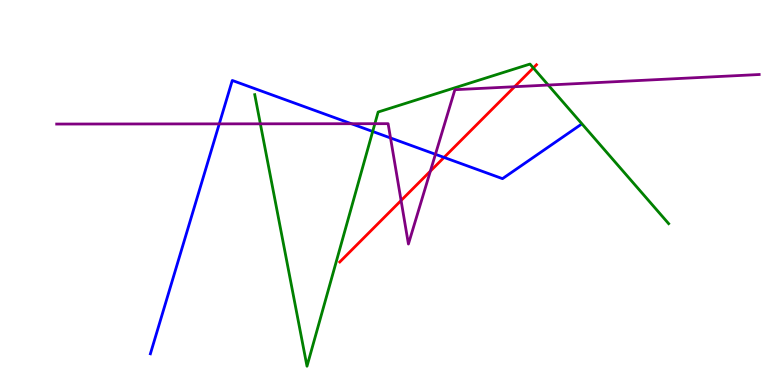[{'lines': ['blue', 'red'], 'intersections': [{'x': 5.73, 'y': 5.91}]}, {'lines': ['green', 'red'], 'intersections': [{'x': 6.88, 'y': 8.24}]}, {'lines': ['purple', 'red'], 'intersections': [{'x': 5.18, 'y': 4.79}, {'x': 5.55, 'y': 5.55}, {'x': 6.64, 'y': 7.75}]}, {'lines': ['blue', 'green'], 'intersections': [{'x': 4.81, 'y': 6.59}]}, {'lines': ['blue', 'purple'], 'intersections': [{'x': 2.83, 'y': 6.78}, {'x': 4.53, 'y': 6.79}, {'x': 5.04, 'y': 6.42}, {'x': 5.62, 'y': 5.99}]}, {'lines': ['green', 'purple'], 'intersections': [{'x': 3.36, 'y': 6.78}, {'x': 4.84, 'y': 6.79}, {'x': 7.07, 'y': 7.79}]}]